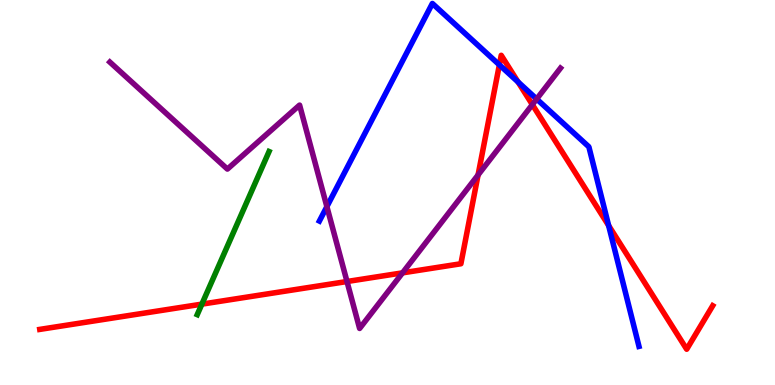[{'lines': ['blue', 'red'], 'intersections': [{'x': 6.44, 'y': 8.32}, {'x': 6.68, 'y': 7.87}, {'x': 7.85, 'y': 4.14}]}, {'lines': ['green', 'red'], 'intersections': [{'x': 2.6, 'y': 2.1}]}, {'lines': ['purple', 'red'], 'intersections': [{'x': 4.48, 'y': 2.69}, {'x': 5.19, 'y': 2.91}, {'x': 6.17, 'y': 5.46}, {'x': 6.87, 'y': 7.28}]}, {'lines': ['blue', 'green'], 'intersections': []}, {'lines': ['blue', 'purple'], 'intersections': [{'x': 4.22, 'y': 4.63}, {'x': 6.92, 'y': 7.43}]}, {'lines': ['green', 'purple'], 'intersections': []}]